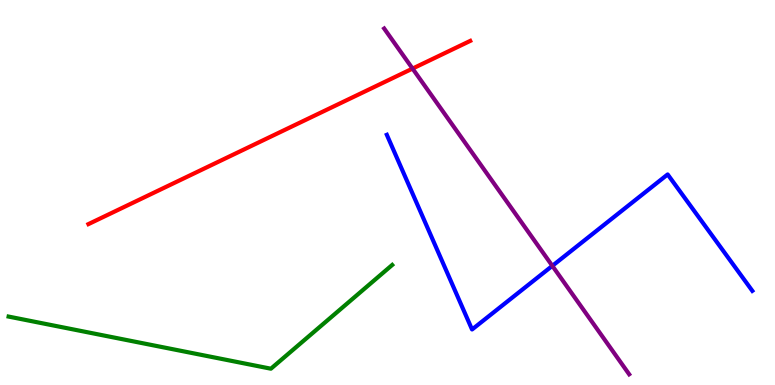[{'lines': ['blue', 'red'], 'intersections': []}, {'lines': ['green', 'red'], 'intersections': []}, {'lines': ['purple', 'red'], 'intersections': [{'x': 5.32, 'y': 8.22}]}, {'lines': ['blue', 'green'], 'intersections': []}, {'lines': ['blue', 'purple'], 'intersections': [{'x': 7.13, 'y': 3.09}]}, {'lines': ['green', 'purple'], 'intersections': []}]